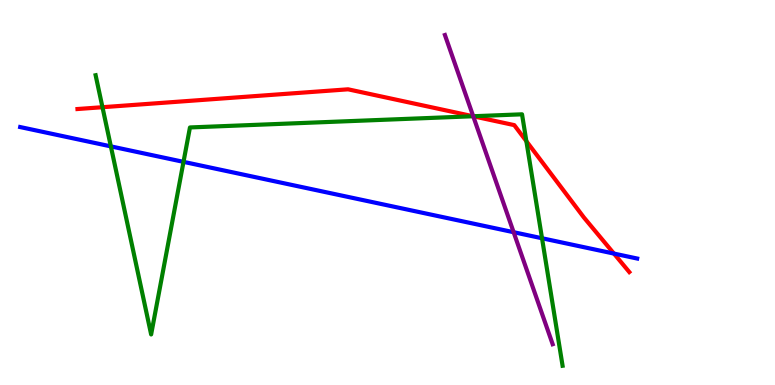[{'lines': ['blue', 'red'], 'intersections': [{'x': 7.92, 'y': 3.41}]}, {'lines': ['green', 'red'], 'intersections': [{'x': 1.32, 'y': 7.22}, {'x': 6.1, 'y': 6.98}, {'x': 6.79, 'y': 6.33}]}, {'lines': ['purple', 'red'], 'intersections': [{'x': 6.11, 'y': 6.98}]}, {'lines': ['blue', 'green'], 'intersections': [{'x': 1.43, 'y': 6.2}, {'x': 2.37, 'y': 5.8}, {'x': 6.99, 'y': 3.81}]}, {'lines': ['blue', 'purple'], 'intersections': [{'x': 6.63, 'y': 3.97}]}, {'lines': ['green', 'purple'], 'intersections': [{'x': 6.11, 'y': 6.98}]}]